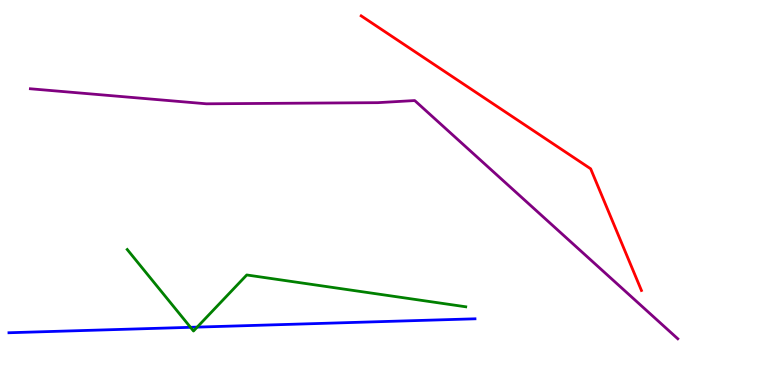[{'lines': ['blue', 'red'], 'intersections': []}, {'lines': ['green', 'red'], 'intersections': []}, {'lines': ['purple', 'red'], 'intersections': []}, {'lines': ['blue', 'green'], 'intersections': [{'x': 2.46, 'y': 1.5}, {'x': 2.54, 'y': 1.5}]}, {'lines': ['blue', 'purple'], 'intersections': []}, {'lines': ['green', 'purple'], 'intersections': []}]